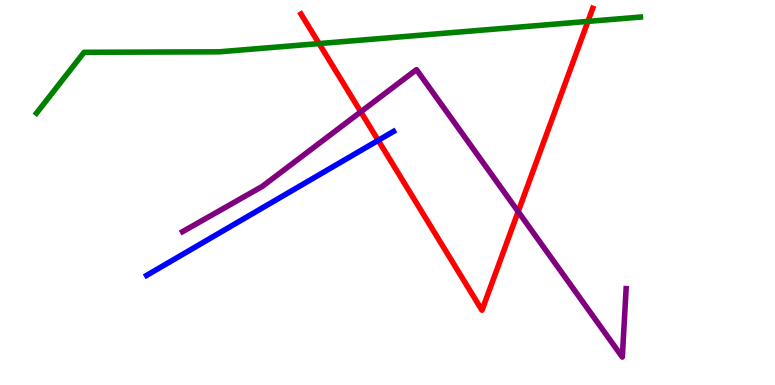[{'lines': ['blue', 'red'], 'intersections': [{'x': 4.88, 'y': 6.35}]}, {'lines': ['green', 'red'], 'intersections': [{'x': 4.12, 'y': 8.87}, {'x': 7.59, 'y': 9.44}]}, {'lines': ['purple', 'red'], 'intersections': [{'x': 4.66, 'y': 7.1}, {'x': 6.69, 'y': 4.5}]}, {'lines': ['blue', 'green'], 'intersections': []}, {'lines': ['blue', 'purple'], 'intersections': []}, {'lines': ['green', 'purple'], 'intersections': []}]